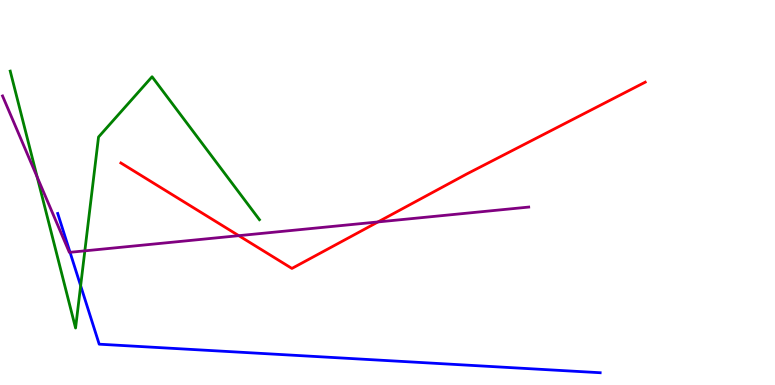[{'lines': ['blue', 'red'], 'intersections': []}, {'lines': ['green', 'red'], 'intersections': []}, {'lines': ['purple', 'red'], 'intersections': [{'x': 3.08, 'y': 3.88}, {'x': 4.88, 'y': 4.24}]}, {'lines': ['blue', 'green'], 'intersections': [{'x': 1.04, 'y': 2.58}]}, {'lines': ['blue', 'purple'], 'intersections': [{'x': 0.904, 'y': 3.45}]}, {'lines': ['green', 'purple'], 'intersections': [{'x': 0.48, 'y': 5.4}, {'x': 1.09, 'y': 3.48}]}]